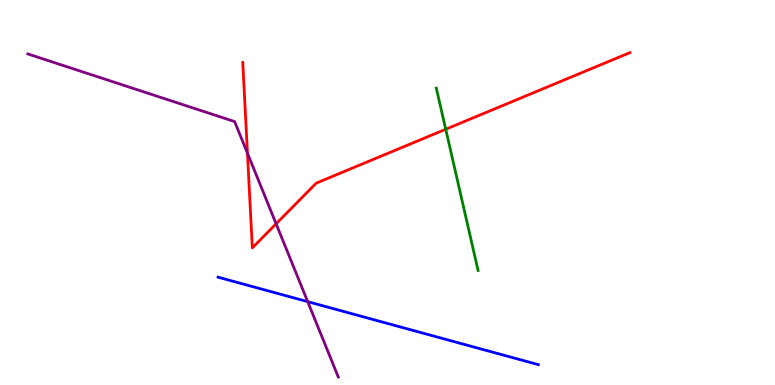[{'lines': ['blue', 'red'], 'intersections': []}, {'lines': ['green', 'red'], 'intersections': [{'x': 5.75, 'y': 6.64}]}, {'lines': ['purple', 'red'], 'intersections': [{'x': 3.19, 'y': 6.02}, {'x': 3.56, 'y': 4.19}]}, {'lines': ['blue', 'green'], 'intersections': []}, {'lines': ['blue', 'purple'], 'intersections': [{'x': 3.97, 'y': 2.16}]}, {'lines': ['green', 'purple'], 'intersections': []}]